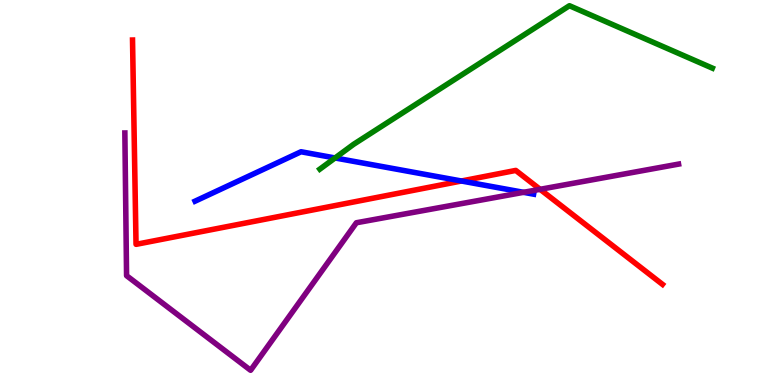[{'lines': ['blue', 'red'], 'intersections': [{'x': 5.95, 'y': 5.3}]}, {'lines': ['green', 'red'], 'intersections': []}, {'lines': ['purple', 'red'], 'intersections': [{'x': 6.97, 'y': 5.08}]}, {'lines': ['blue', 'green'], 'intersections': [{'x': 4.32, 'y': 5.9}]}, {'lines': ['blue', 'purple'], 'intersections': [{'x': 6.76, 'y': 5.0}]}, {'lines': ['green', 'purple'], 'intersections': []}]